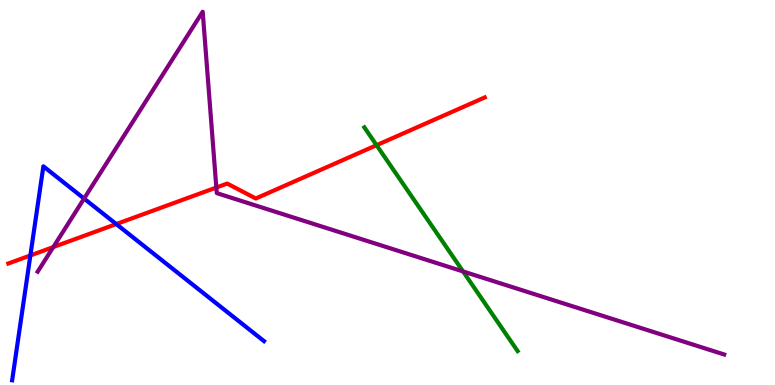[{'lines': ['blue', 'red'], 'intersections': [{'x': 0.392, 'y': 3.36}, {'x': 1.5, 'y': 4.18}]}, {'lines': ['green', 'red'], 'intersections': [{'x': 4.86, 'y': 6.23}]}, {'lines': ['purple', 'red'], 'intersections': [{'x': 0.688, 'y': 3.58}, {'x': 2.79, 'y': 5.13}]}, {'lines': ['blue', 'green'], 'intersections': []}, {'lines': ['blue', 'purple'], 'intersections': [{'x': 1.08, 'y': 4.84}]}, {'lines': ['green', 'purple'], 'intersections': [{'x': 5.98, 'y': 2.95}]}]